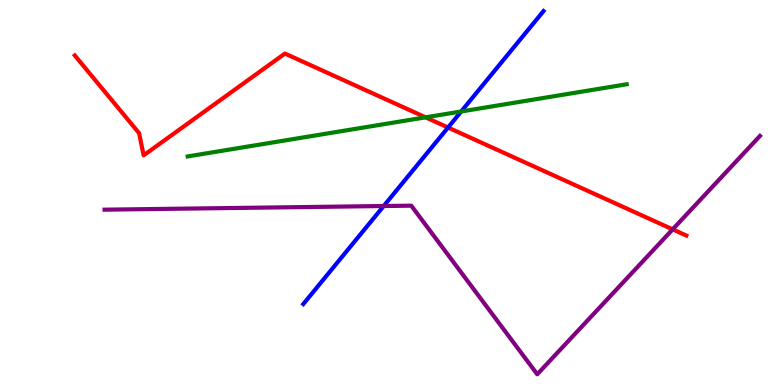[{'lines': ['blue', 'red'], 'intersections': [{'x': 5.78, 'y': 6.69}]}, {'lines': ['green', 'red'], 'intersections': [{'x': 5.49, 'y': 6.95}]}, {'lines': ['purple', 'red'], 'intersections': [{'x': 8.68, 'y': 4.04}]}, {'lines': ['blue', 'green'], 'intersections': [{'x': 5.95, 'y': 7.1}]}, {'lines': ['blue', 'purple'], 'intersections': [{'x': 4.95, 'y': 4.65}]}, {'lines': ['green', 'purple'], 'intersections': []}]